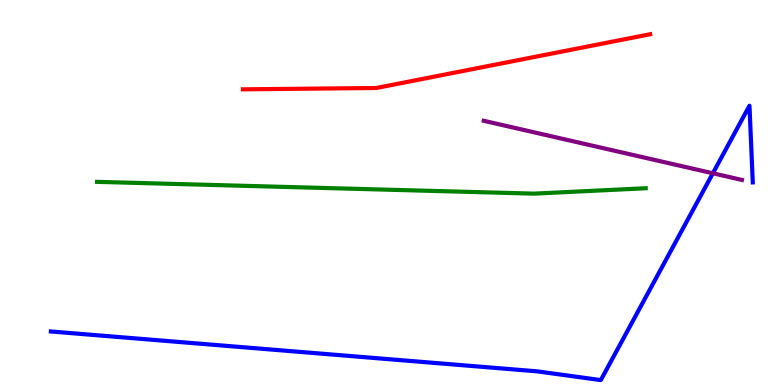[{'lines': ['blue', 'red'], 'intersections': []}, {'lines': ['green', 'red'], 'intersections': []}, {'lines': ['purple', 'red'], 'intersections': []}, {'lines': ['blue', 'green'], 'intersections': []}, {'lines': ['blue', 'purple'], 'intersections': [{'x': 9.2, 'y': 5.5}]}, {'lines': ['green', 'purple'], 'intersections': []}]